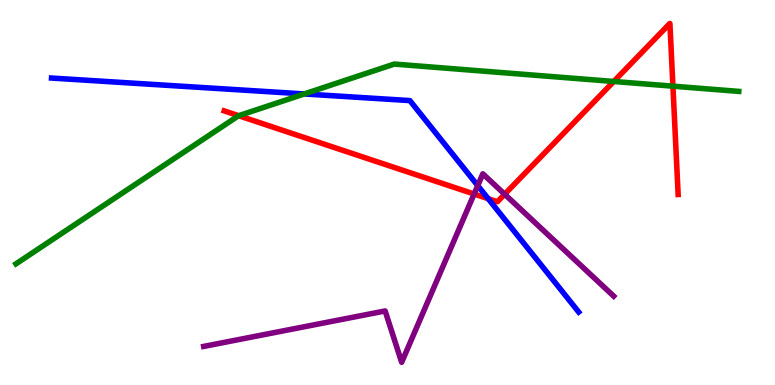[{'lines': ['blue', 'red'], 'intersections': [{'x': 6.3, 'y': 4.84}]}, {'lines': ['green', 'red'], 'intersections': [{'x': 3.08, 'y': 6.99}, {'x': 7.92, 'y': 7.88}, {'x': 8.68, 'y': 7.76}]}, {'lines': ['purple', 'red'], 'intersections': [{'x': 6.12, 'y': 4.96}, {'x': 6.51, 'y': 4.95}]}, {'lines': ['blue', 'green'], 'intersections': [{'x': 3.93, 'y': 7.56}]}, {'lines': ['blue', 'purple'], 'intersections': [{'x': 6.16, 'y': 5.18}]}, {'lines': ['green', 'purple'], 'intersections': []}]